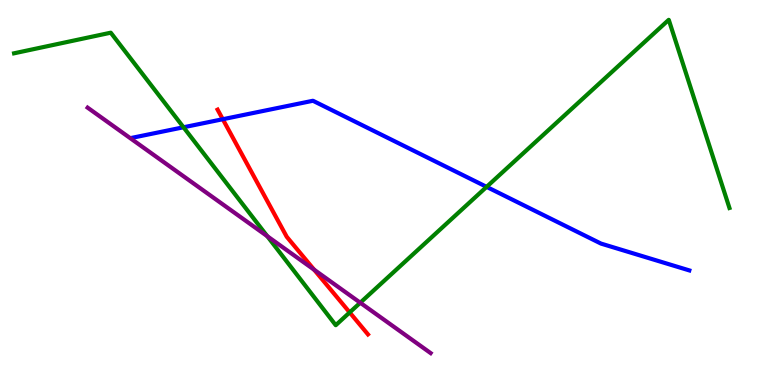[{'lines': ['blue', 'red'], 'intersections': [{'x': 2.87, 'y': 6.9}]}, {'lines': ['green', 'red'], 'intersections': [{'x': 4.51, 'y': 1.89}]}, {'lines': ['purple', 'red'], 'intersections': [{'x': 4.05, 'y': 2.99}]}, {'lines': ['blue', 'green'], 'intersections': [{'x': 2.37, 'y': 6.69}, {'x': 6.28, 'y': 5.15}]}, {'lines': ['blue', 'purple'], 'intersections': []}, {'lines': ['green', 'purple'], 'intersections': [{'x': 3.45, 'y': 3.87}, {'x': 4.65, 'y': 2.14}]}]